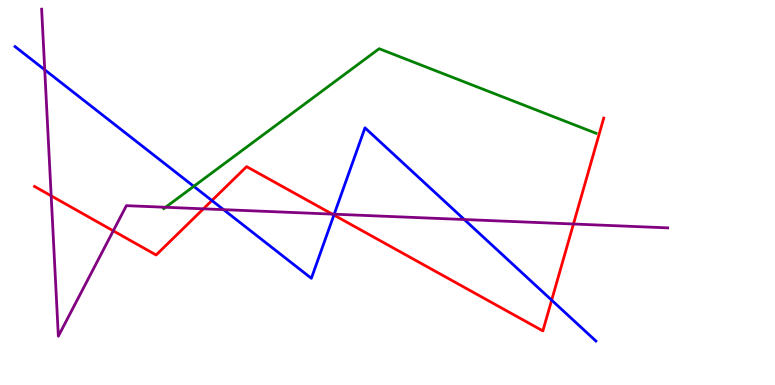[{'lines': ['blue', 'red'], 'intersections': [{'x': 2.73, 'y': 4.79}, {'x': 4.31, 'y': 4.41}, {'x': 7.12, 'y': 2.2}]}, {'lines': ['green', 'red'], 'intersections': []}, {'lines': ['purple', 'red'], 'intersections': [{'x': 0.66, 'y': 4.91}, {'x': 1.46, 'y': 4.0}, {'x': 2.62, 'y': 4.58}, {'x': 4.29, 'y': 4.44}, {'x': 7.4, 'y': 4.18}]}, {'lines': ['blue', 'green'], 'intersections': [{'x': 2.5, 'y': 5.16}]}, {'lines': ['blue', 'purple'], 'intersections': [{'x': 0.577, 'y': 8.19}, {'x': 2.88, 'y': 4.55}, {'x': 4.31, 'y': 4.44}, {'x': 5.99, 'y': 4.3}]}, {'lines': ['green', 'purple'], 'intersections': [{'x': 2.14, 'y': 4.62}]}]